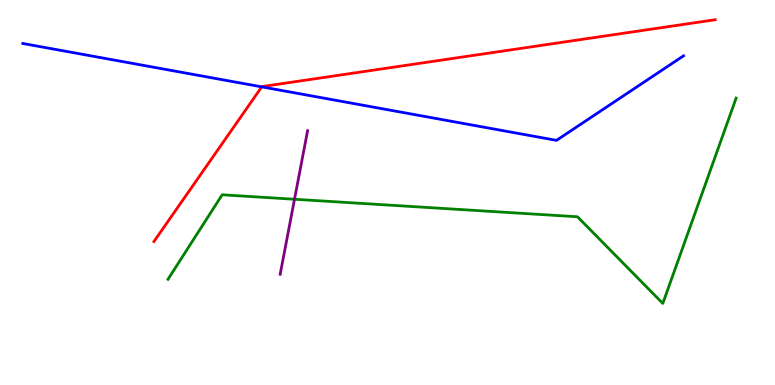[{'lines': ['blue', 'red'], 'intersections': [{'x': 3.38, 'y': 7.74}]}, {'lines': ['green', 'red'], 'intersections': []}, {'lines': ['purple', 'red'], 'intersections': []}, {'lines': ['blue', 'green'], 'intersections': []}, {'lines': ['blue', 'purple'], 'intersections': []}, {'lines': ['green', 'purple'], 'intersections': [{'x': 3.8, 'y': 4.82}]}]